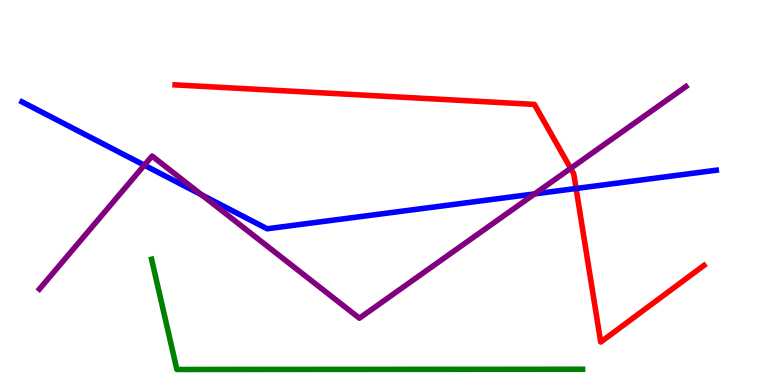[{'lines': ['blue', 'red'], 'intersections': [{'x': 7.43, 'y': 5.1}]}, {'lines': ['green', 'red'], 'intersections': []}, {'lines': ['purple', 'red'], 'intersections': [{'x': 7.36, 'y': 5.63}]}, {'lines': ['blue', 'green'], 'intersections': []}, {'lines': ['blue', 'purple'], 'intersections': [{'x': 1.86, 'y': 5.71}, {'x': 2.6, 'y': 4.94}, {'x': 6.9, 'y': 4.96}]}, {'lines': ['green', 'purple'], 'intersections': []}]